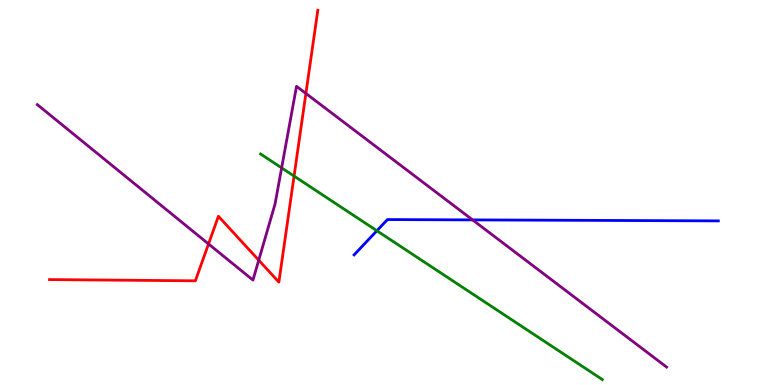[{'lines': ['blue', 'red'], 'intersections': []}, {'lines': ['green', 'red'], 'intersections': [{'x': 3.79, 'y': 5.43}]}, {'lines': ['purple', 'red'], 'intersections': [{'x': 2.69, 'y': 3.66}, {'x': 3.34, 'y': 3.24}, {'x': 3.95, 'y': 7.57}]}, {'lines': ['blue', 'green'], 'intersections': [{'x': 4.86, 'y': 4.01}]}, {'lines': ['blue', 'purple'], 'intersections': [{'x': 6.1, 'y': 4.29}]}, {'lines': ['green', 'purple'], 'intersections': [{'x': 3.63, 'y': 5.64}]}]